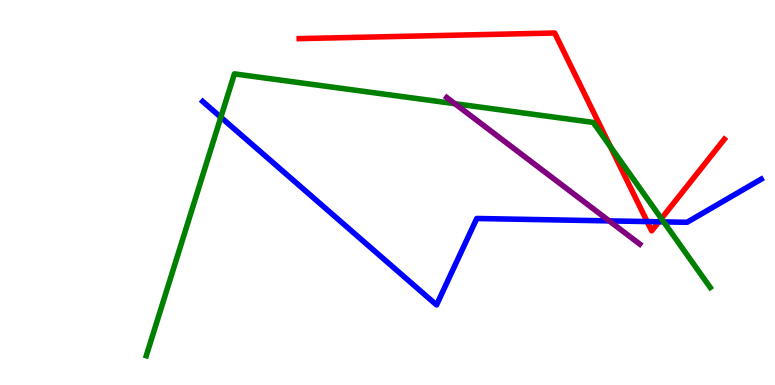[{'lines': ['blue', 'red'], 'intersections': [{'x': 8.35, 'y': 4.24}, {'x': 8.5, 'y': 4.24}]}, {'lines': ['green', 'red'], 'intersections': [{'x': 7.88, 'y': 6.19}, {'x': 8.53, 'y': 4.32}]}, {'lines': ['purple', 'red'], 'intersections': []}, {'lines': ['blue', 'green'], 'intersections': [{'x': 2.85, 'y': 6.95}, {'x': 8.56, 'y': 4.24}]}, {'lines': ['blue', 'purple'], 'intersections': [{'x': 7.86, 'y': 4.26}]}, {'lines': ['green', 'purple'], 'intersections': [{'x': 5.87, 'y': 7.31}]}]